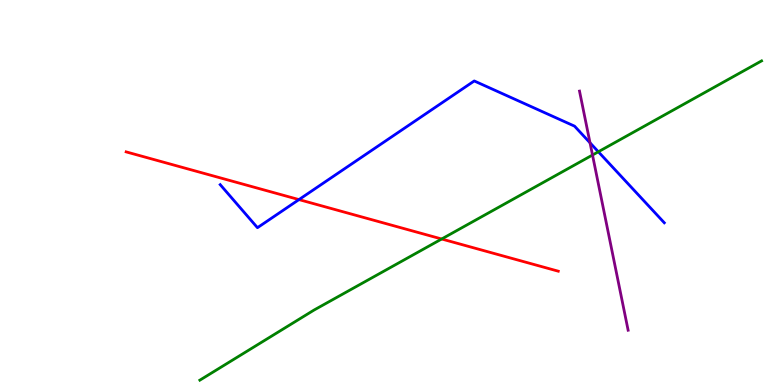[{'lines': ['blue', 'red'], 'intersections': [{'x': 3.86, 'y': 4.82}]}, {'lines': ['green', 'red'], 'intersections': [{'x': 5.7, 'y': 3.79}]}, {'lines': ['purple', 'red'], 'intersections': []}, {'lines': ['blue', 'green'], 'intersections': [{'x': 7.72, 'y': 6.06}]}, {'lines': ['blue', 'purple'], 'intersections': [{'x': 7.61, 'y': 6.29}]}, {'lines': ['green', 'purple'], 'intersections': [{'x': 7.65, 'y': 5.97}]}]